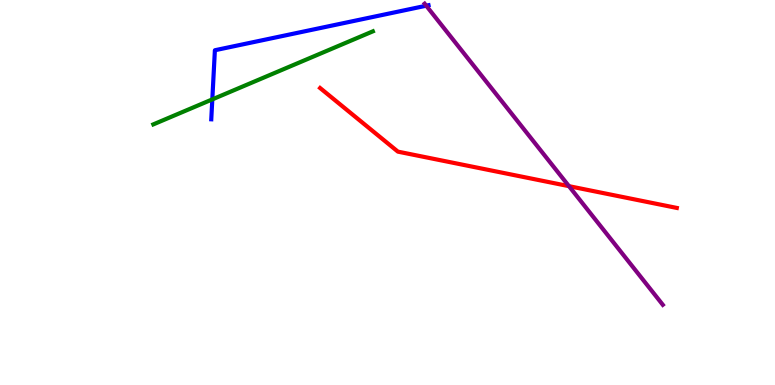[{'lines': ['blue', 'red'], 'intersections': []}, {'lines': ['green', 'red'], 'intersections': []}, {'lines': ['purple', 'red'], 'intersections': [{'x': 7.34, 'y': 5.16}]}, {'lines': ['blue', 'green'], 'intersections': [{'x': 2.74, 'y': 7.42}]}, {'lines': ['blue', 'purple'], 'intersections': [{'x': 5.5, 'y': 9.85}]}, {'lines': ['green', 'purple'], 'intersections': []}]